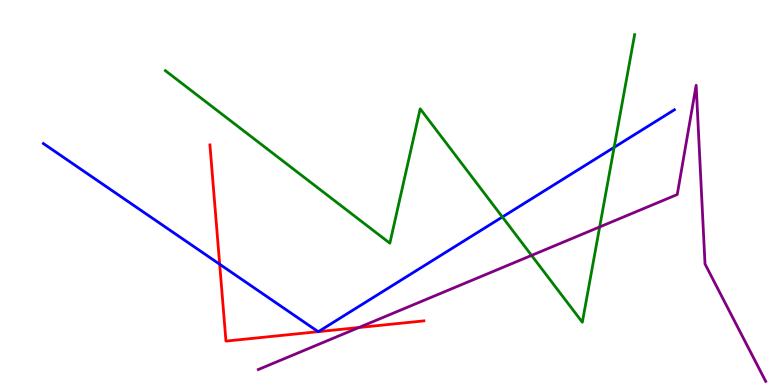[{'lines': ['blue', 'red'], 'intersections': [{'x': 2.83, 'y': 3.14}, {'x': 4.11, 'y': 1.38}, {'x': 4.11, 'y': 1.39}]}, {'lines': ['green', 'red'], 'intersections': []}, {'lines': ['purple', 'red'], 'intersections': [{'x': 4.63, 'y': 1.49}]}, {'lines': ['blue', 'green'], 'intersections': [{'x': 6.48, 'y': 4.36}, {'x': 7.92, 'y': 6.17}]}, {'lines': ['blue', 'purple'], 'intersections': []}, {'lines': ['green', 'purple'], 'intersections': [{'x': 6.86, 'y': 3.37}, {'x': 7.74, 'y': 4.11}]}]